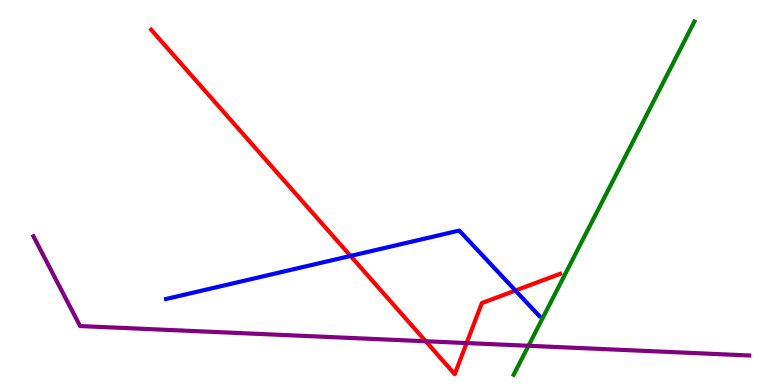[{'lines': ['blue', 'red'], 'intersections': [{'x': 4.52, 'y': 3.35}, {'x': 6.65, 'y': 2.45}]}, {'lines': ['green', 'red'], 'intersections': []}, {'lines': ['purple', 'red'], 'intersections': [{'x': 5.49, 'y': 1.14}, {'x': 6.02, 'y': 1.09}]}, {'lines': ['blue', 'green'], 'intersections': []}, {'lines': ['blue', 'purple'], 'intersections': []}, {'lines': ['green', 'purple'], 'intersections': [{'x': 6.82, 'y': 1.02}]}]